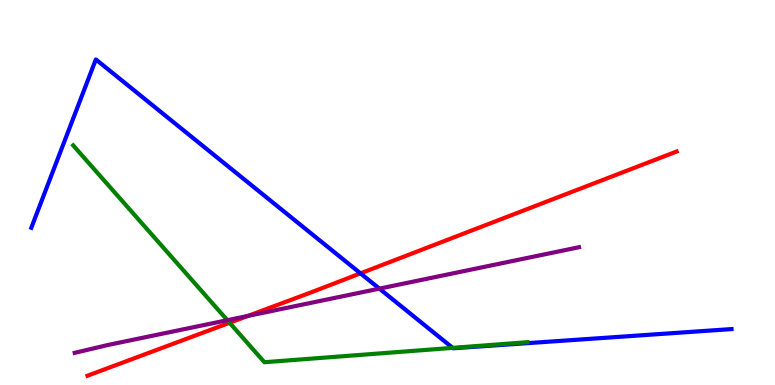[{'lines': ['blue', 'red'], 'intersections': [{'x': 4.65, 'y': 2.9}]}, {'lines': ['green', 'red'], 'intersections': [{'x': 2.96, 'y': 1.62}]}, {'lines': ['purple', 'red'], 'intersections': [{'x': 3.2, 'y': 1.79}]}, {'lines': ['blue', 'green'], 'intersections': [{'x': 5.84, 'y': 0.964}]}, {'lines': ['blue', 'purple'], 'intersections': [{'x': 4.9, 'y': 2.5}]}, {'lines': ['green', 'purple'], 'intersections': [{'x': 2.93, 'y': 1.68}]}]